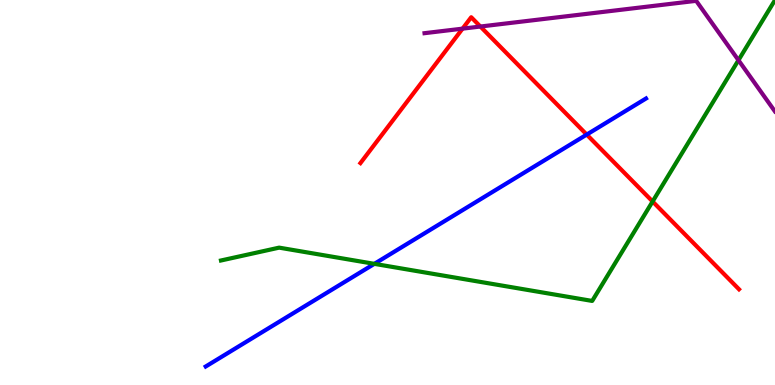[{'lines': ['blue', 'red'], 'intersections': [{'x': 7.57, 'y': 6.5}]}, {'lines': ['green', 'red'], 'intersections': [{'x': 8.42, 'y': 4.77}]}, {'lines': ['purple', 'red'], 'intersections': [{'x': 5.97, 'y': 9.26}, {'x': 6.2, 'y': 9.31}]}, {'lines': ['blue', 'green'], 'intersections': [{'x': 4.83, 'y': 3.15}]}, {'lines': ['blue', 'purple'], 'intersections': []}, {'lines': ['green', 'purple'], 'intersections': [{'x': 9.53, 'y': 8.44}]}]